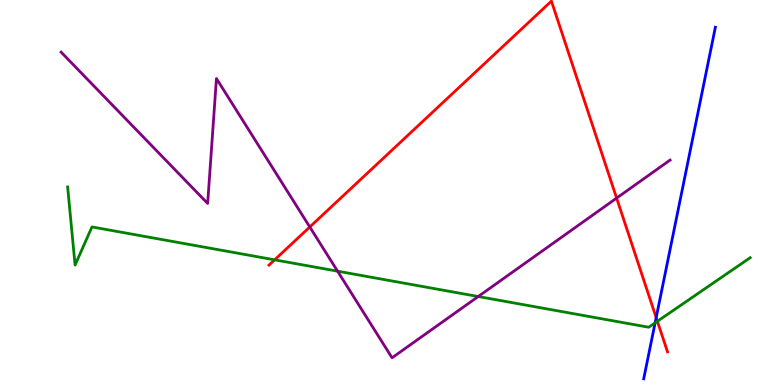[{'lines': ['blue', 'red'], 'intersections': [{'x': 8.47, 'y': 1.75}]}, {'lines': ['green', 'red'], 'intersections': [{'x': 3.54, 'y': 3.25}, {'x': 8.48, 'y': 1.65}]}, {'lines': ['purple', 'red'], 'intersections': [{'x': 4.0, 'y': 4.1}, {'x': 7.96, 'y': 4.85}]}, {'lines': ['blue', 'green'], 'intersections': [{'x': 8.45, 'y': 1.61}]}, {'lines': ['blue', 'purple'], 'intersections': []}, {'lines': ['green', 'purple'], 'intersections': [{'x': 4.36, 'y': 2.96}, {'x': 6.17, 'y': 2.3}]}]